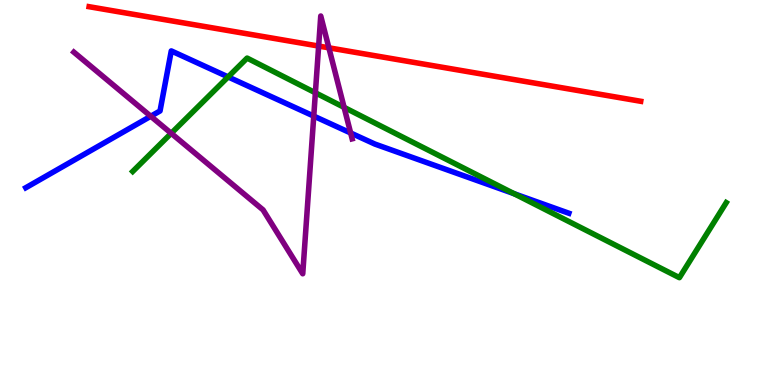[{'lines': ['blue', 'red'], 'intersections': []}, {'lines': ['green', 'red'], 'intersections': []}, {'lines': ['purple', 'red'], 'intersections': [{'x': 4.11, 'y': 8.8}, {'x': 4.24, 'y': 8.76}]}, {'lines': ['blue', 'green'], 'intersections': [{'x': 2.94, 'y': 8.0}, {'x': 6.63, 'y': 4.97}]}, {'lines': ['blue', 'purple'], 'intersections': [{'x': 1.95, 'y': 6.98}, {'x': 4.05, 'y': 6.98}, {'x': 4.52, 'y': 6.55}]}, {'lines': ['green', 'purple'], 'intersections': [{'x': 2.21, 'y': 6.54}, {'x': 4.07, 'y': 7.59}, {'x': 4.44, 'y': 7.21}]}]